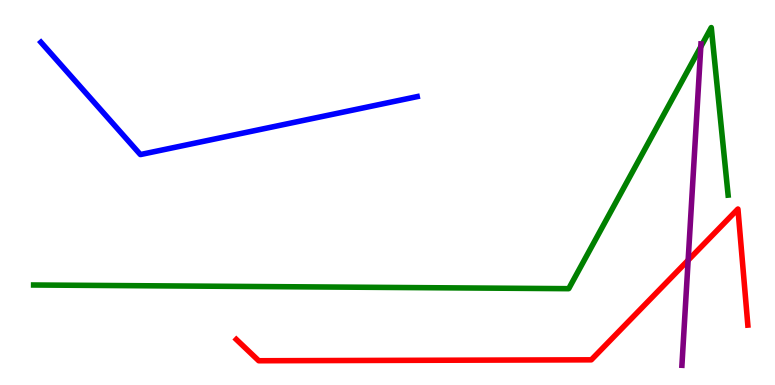[{'lines': ['blue', 'red'], 'intersections': []}, {'lines': ['green', 'red'], 'intersections': []}, {'lines': ['purple', 'red'], 'intersections': [{'x': 8.88, 'y': 3.24}]}, {'lines': ['blue', 'green'], 'intersections': []}, {'lines': ['blue', 'purple'], 'intersections': []}, {'lines': ['green', 'purple'], 'intersections': [{'x': 9.04, 'y': 8.79}]}]